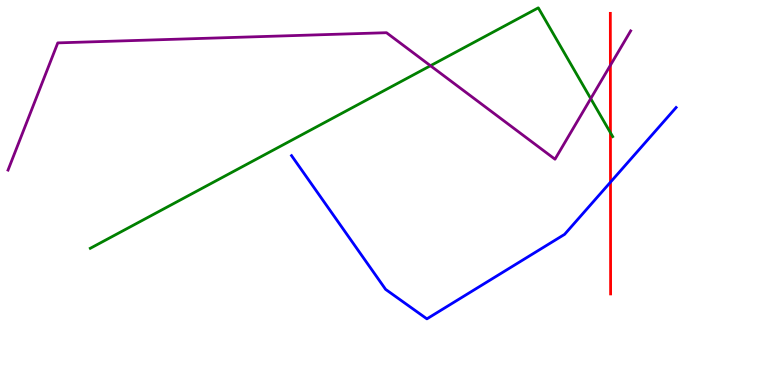[{'lines': ['blue', 'red'], 'intersections': [{'x': 7.88, 'y': 5.27}]}, {'lines': ['green', 'red'], 'intersections': [{'x': 7.88, 'y': 6.55}]}, {'lines': ['purple', 'red'], 'intersections': [{'x': 7.88, 'y': 8.3}]}, {'lines': ['blue', 'green'], 'intersections': []}, {'lines': ['blue', 'purple'], 'intersections': []}, {'lines': ['green', 'purple'], 'intersections': [{'x': 5.55, 'y': 8.29}, {'x': 7.62, 'y': 7.44}]}]